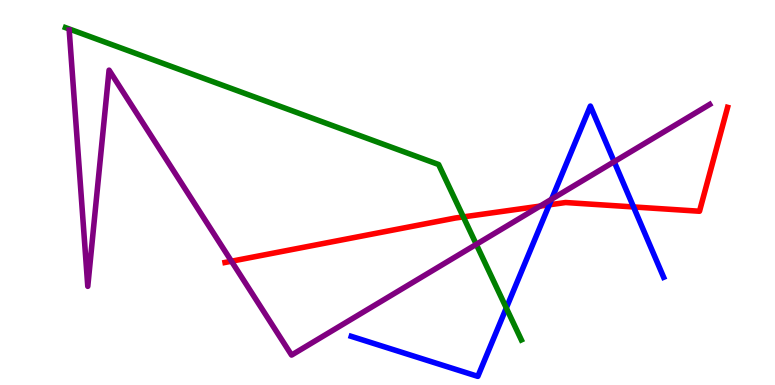[{'lines': ['blue', 'red'], 'intersections': [{'x': 7.09, 'y': 4.68}, {'x': 8.17, 'y': 4.62}]}, {'lines': ['green', 'red'], 'intersections': [{'x': 5.98, 'y': 4.37}]}, {'lines': ['purple', 'red'], 'intersections': [{'x': 2.99, 'y': 3.21}, {'x': 6.97, 'y': 4.65}]}, {'lines': ['blue', 'green'], 'intersections': [{'x': 6.53, 'y': 2.0}]}, {'lines': ['blue', 'purple'], 'intersections': [{'x': 7.12, 'y': 4.83}, {'x': 7.92, 'y': 5.8}]}, {'lines': ['green', 'purple'], 'intersections': [{'x': 6.15, 'y': 3.65}]}]